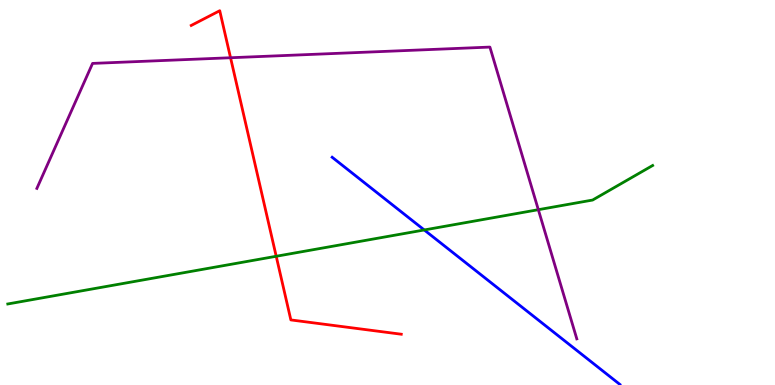[{'lines': ['blue', 'red'], 'intersections': []}, {'lines': ['green', 'red'], 'intersections': [{'x': 3.56, 'y': 3.34}]}, {'lines': ['purple', 'red'], 'intersections': [{'x': 2.97, 'y': 8.5}]}, {'lines': ['blue', 'green'], 'intersections': [{'x': 5.47, 'y': 4.03}]}, {'lines': ['blue', 'purple'], 'intersections': []}, {'lines': ['green', 'purple'], 'intersections': [{'x': 6.95, 'y': 4.55}]}]